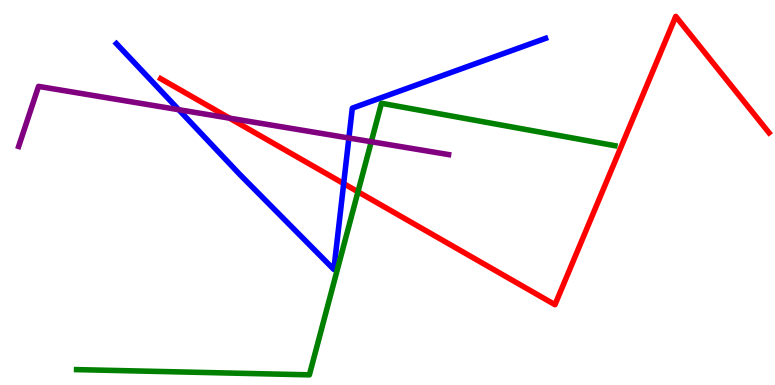[{'lines': ['blue', 'red'], 'intersections': [{'x': 4.43, 'y': 5.23}]}, {'lines': ['green', 'red'], 'intersections': [{'x': 4.62, 'y': 5.02}]}, {'lines': ['purple', 'red'], 'intersections': [{'x': 2.96, 'y': 6.93}]}, {'lines': ['blue', 'green'], 'intersections': []}, {'lines': ['blue', 'purple'], 'intersections': [{'x': 2.31, 'y': 7.15}, {'x': 4.5, 'y': 6.42}]}, {'lines': ['green', 'purple'], 'intersections': [{'x': 4.79, 'y': 6.32}]}]